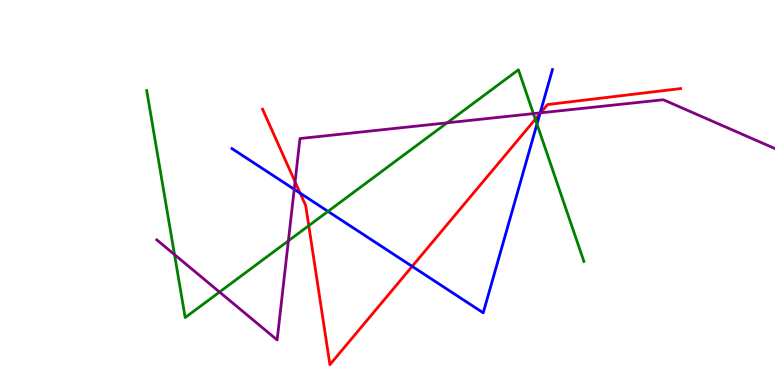[{'lines': ['blue', 'red'], 'intersections': [{'x': 3.87, 'y': 4.98}, {'x': 5.32, 'y': 3.08}, {'x': 6.97, 'y': 7.05}]}, {'lines': ['green', 'red'], 'intersections': [{'x': 3.98, 'y': 4.14}, {'x': 6.91, 'y': 6.9}]}, {'lines': ['purple', 'red'], 'intersections': [{'x': 3.81, 'y': 5.28}, {'x': 6.98, 'y': 7.07}]}, {'lines': ['blue', 'green'], 'intersections': [{'x': 4.23, 'y': 4.51}, {'x': 6.93, 'y': 6.78}]}, {'lines': ['blue', 'purple'], 'intersections': [{'x': 3.8, 'y': 5.08}, {'x': 6.97, 'y': 7.07}]}, {'lines': ['green', 'purple'], 'intersections': [{'x': 2.25, 'y': 3.39}, {'x': 2.83, 'y': 2.41}, {'x': 3.72, 'y': 3.74}, {'x': 5.77, 'y': 6.81}, {'x': 6.88, 'y': 7.05}]}]